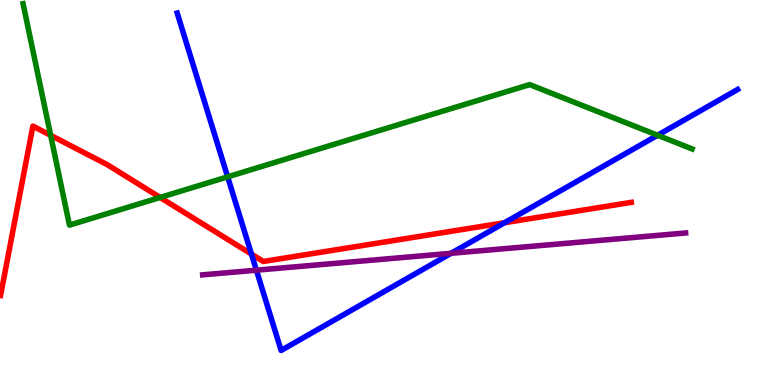[{'lines': ['blue', 'red'], 'intersections': [{'x': 3.24, 'y': 3.4}, {'x': 6.51, 'y': 4.21}]}, {'lines': ['green', 'red'], 'intersections': [{'x': 0.653, 'y': 6.49}, {'x': 2.07, 'y': 4.87}]}, {'lines': ['purple', 'red'], 'intersections': []}, {'lines': ['blue', 'green'], 'intersections': [{'x': 2.94, 'y': 5.41}, {'x': 8.48, 'y': 6.49}]}, {'lines': ['blue', 'purple'], 'intersections': [{'x': 3.31, 'y': 2.98}, {'x': 5.82, 'y': 3.42}]}, {'lines': ['green', 'purple'], 'intersections': []}]